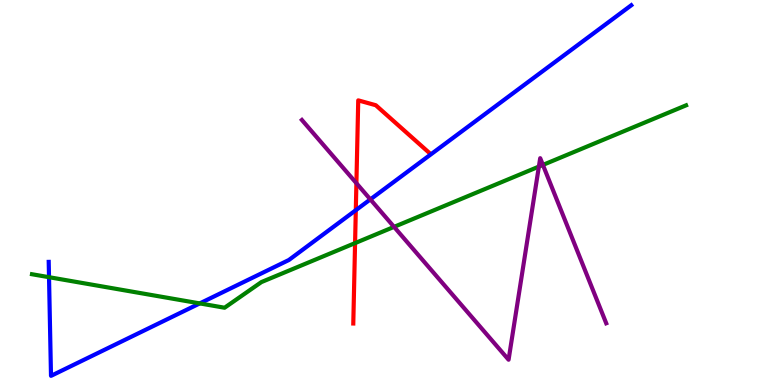[{'lines': ['blue', 'red'], 'intersections': [{'x': 4.59, 'y': 4.54}]}, {'lines': ['green', 'red'], 'intersections': [{'x': 4.58, 'y': 3.69}]}, {'lines': ['purple', 'red'], 'intersections': [{'x': 4.6, 'y': 5.24}]}, {'lines': ['blue', 'green'], 'intersections': [{'x': 0.632, 'y': 2.8}, {'x': 2.58, 'y': 2.12}]}, {'lines': ['blue', 'purple'], 'intersections': [{'x': 4.78, 'y': 4.82}]}, {'lines': ['green', 'purple'], 'intersections': [{'x': 5.08, 'y': 4.11}, {'x': 6.95, 'y': 5.67}, {'x': 7.01, 'y': 5.72}]}]